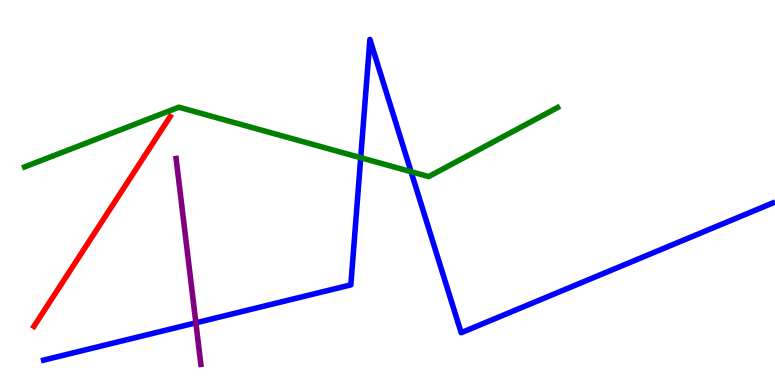[{'lines': ['blue', 'red'], 'intersections': []}, {'lines': ['green', 'red'], 'intersections': []}, {'lines': ['purple', 'red'], 'intersections': []}, {'lines': ['blue', 'green'], 'intersections': [{'x': 4.65, 'y': 5.9}, {'x': 5.3, 'y': 5.54}]}, {'lines': ['blue', 'purple'], 'intersections': [{'x': 2.53, 'y': 1.61}]}, {'lines': ['green', 'purple'], 'intersections': []}]